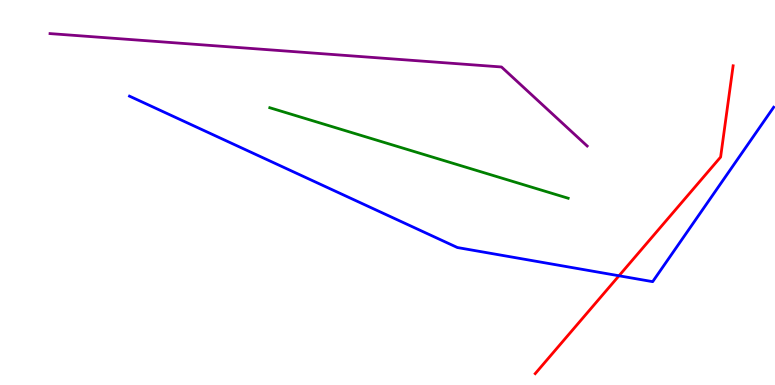[{'lines': ['blue', 'red'], 'intersections': [{'x': 7.99, 'y': 2.84}]}, {'lines': ['green', 'red'], 'intersections': []}, {'lines': ['purple', 'red'], 'intersections': []}, {'lines': ['blue', 'green'], 'intersections': []}, {'lines': ['blue', 'purple'], 'intersections': []}, {'lines': ['green', 'purple'], 'intersections': []}]